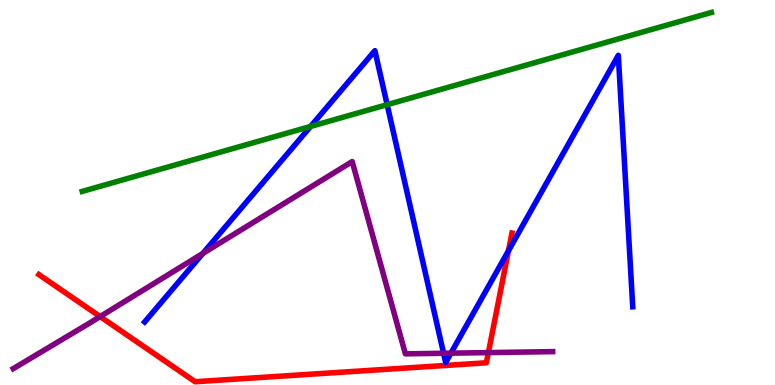[{'lines': ['blue', 'red'], 'intersections': [{'x': 6.56, 'y': 3.49}]}, {'lines': ['green', 'red'], 'intersections': []}, {'lines': ['purple', 'red'], 'intersections': [{'x': 1.29, 'y': 1.78}, {'x': 6.3, 'y': 0.842}]}, {'lines': ['blue', 'green'], 'intersections': [{'x': 4.01, 'y': 6.72}, {'x': 5.0, 'y': 7.28}]}, {'lines': ['blue', 'purple'], 'intersections': [{'x': 2.62, 'y': 3.42}, {'x': 5.72, 'y': 0.824}, {'x': 5.82, 'y': 0.827}]}, {'lines': ['green', 'purple'], 'intersections': []}]